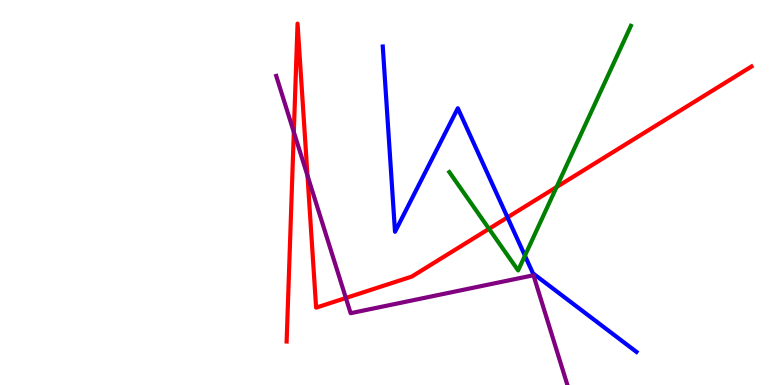[{'lines': ['blue', 'red'], 'intersections': [{'x': 6.55, 'y': 4.35}]}, {'lines': ['green', 'red'], 'intersections': [{'x': 6.31, 'y': 4.06}, {'x': 7.18, 'y': 5.14}]}, {'lines': ['purple', 'red'], 'intersections': [{'x': 3.79, 'y': 6.57}, {'x': 3.97, 'y': 5.44}, {'x': 4.46, 'y': 2.26}]}, {'lines': ['blue', 'green'], 'intersections': [{'x': 6.77, 'y': 3.36}]}, {'lines': ['blue', 'purple'], 'intersections': []}, {'lines': ['green', 'purple'], 'intersections': []}]